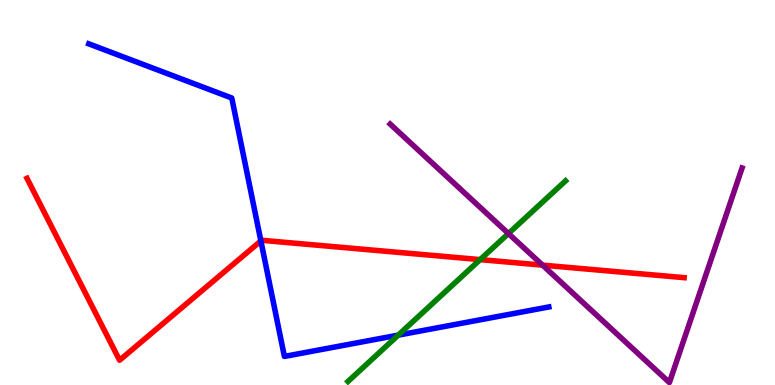[{'lines': ['blue', 'red'], 'intersections': [{'x': 3.37, 'y': 3.74}]}, {'lines': ['green', 'red'], 'intersections': [{'x': 6.2, 'y': 3.26}]}, {'lines': ['purple', 'red'], 'intersections': [{'x': 7.0, 'y': 3.11}]}, {'lines': ['blue', 'green'], 'intersections': [{'x': 5.14, 'y': 1.3}]}, {'lines': ['blue', 'purple'], 'intersections': []}, {'lines': ['green', 'purple'], 'intersections': [{'x': 6.56, 'y': 3.93}]}]